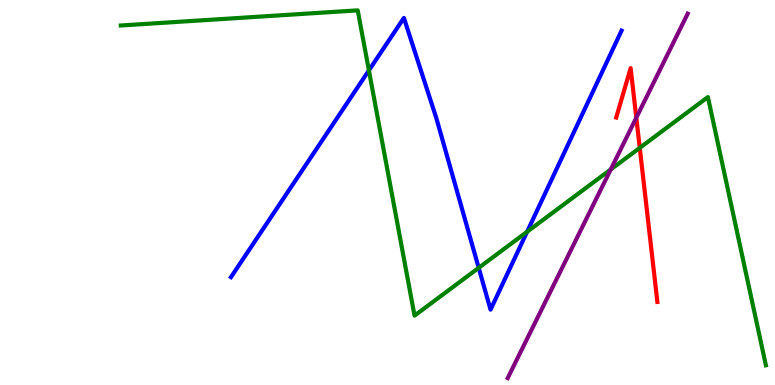[{'lines': ['blue', 'red'], 'intersections': []}, {'lines': ['green', 'red'], 'intersections': [{'x': 8.25, 'y': 6.16}]}, {'lines': ['purple', 'red'], 'intersections': [{'x': 8.21, 'y': 6.94}]}, {'lines': ['blue', 'green'], 'intersections': [{'x': 4.76, 'y': 8.17}, {'x': 6.18, 'y': 3.04}, {'x': 6.8, 'y': 3.98}]}, {'lines': ['blue', 'purple'], 'intersections': []}, {'lines': ['green', 'purple'], 'intersections': [{'x': 7.88, 'y': 5.6}]}]